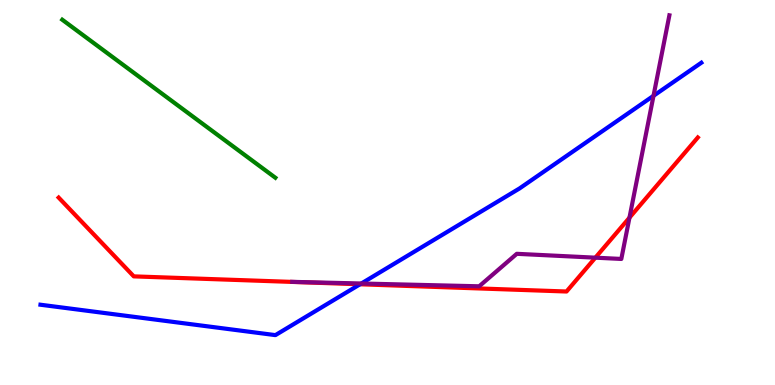[{'lines': ['blue', 'red'], 'intersections': [{'x': 4.65, 'y': 2.62}]}, {'lines': ['green', 'red'], 'intersections': []}, {'lines': ['purple', 'red'], 'intersections': [{'x': 7.68, 'y': 3.31}, {'x': 8.12, 'y': 4.35}]}, {'lines': ['blue', 'green'], 'intersections': []}, {'lines': ['blue', 'purple'], 'intersections': [{'x': 4.66, 'y': 2.64}, {'x': 8.43, 'y': 7.51}]}, {'lines': ['green', 'purple'], 'intersections': []}]